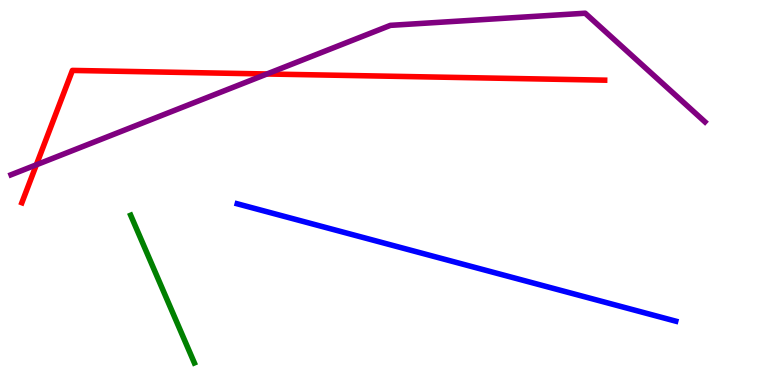[{'lines': ['blue', 'red'], 'intersections': []}, {'lines': ['green', 'red'], 'intersections': []}, {'lines': ['purple', 'red'], 'intersections': [{'x': 0.469, 'y': 5.72}, {'x': 3.44, 'y': 8.08}]}, {'lines': ['blue', 'green'], 'intersections': []}, {'lines': ['blue', 'purple'], 'intersections': []}, {'lines': ['green', 'purple'], 'intersections': []}]